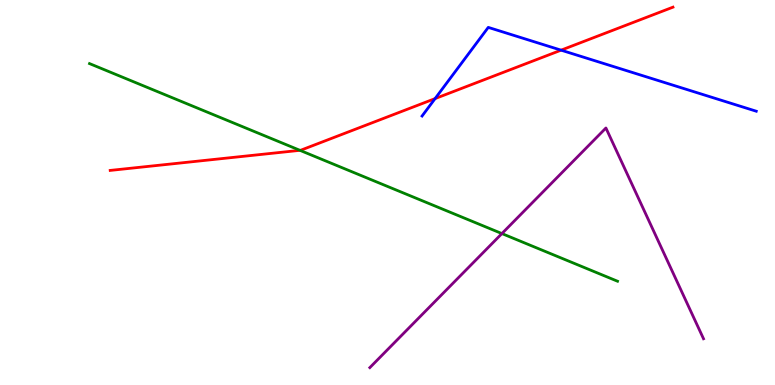[{'lines': ['blue', 'red'], 'intersections': [{'x': 5.61, 'y': 7.44}, {'x': 7.24, 'y': 8.7}]}, {'lines': ['green', 'red'], 'intersections': [{'x': 3.87, 'y': 6.1}]}, {'lines': ['purple', 'red'], 'intersections': []}, {'lines': ['blue', 'green'], 'intersections': []}, {'lines': ['blue', 'purple'], 'intersections': []}, {'lines': ['green', 'purple'], 'intersections': [{'x': 6.48, 'y': 3.93}]}]